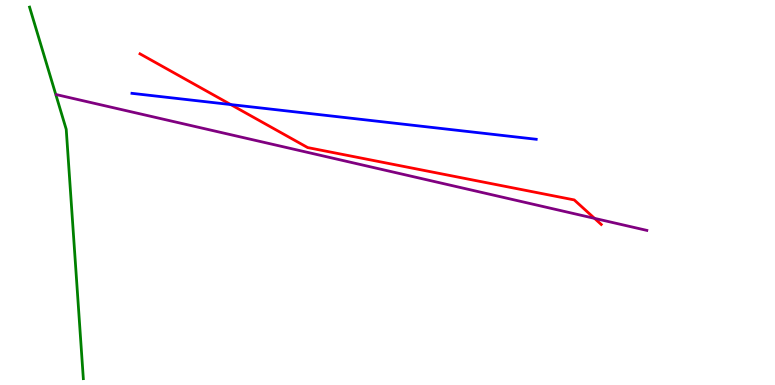[{'lines': ['blue', 'red'], 'intersections': [{'x': 2.98, 'y': 7.28}]}, {'lines': ['green', 'red'], 'intersections': []}, {'lines': ['purple', 'red'], 'intersections': [{'x': 7.67, 'y': 4.33}]}, {'lines': ['blue', 'green'], 'intersections': []}, {'lines': ['blue', 'purple'], 'intersections': []}, {'lines': ['green', 'purple'], 'intersections': []}]